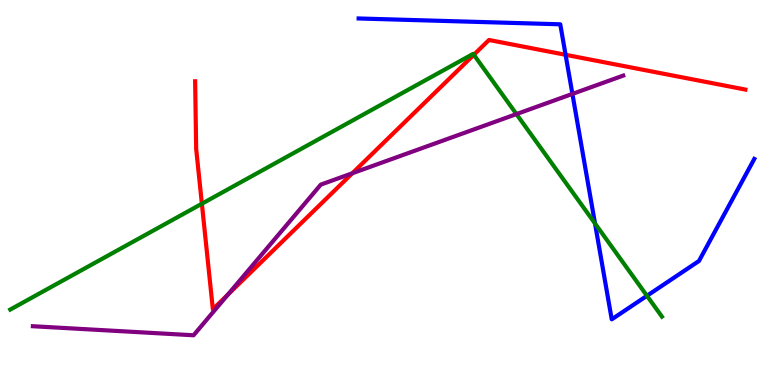[{'lines': ['blue', 'red'], 'intersections': [{'x': 7.3, 'y': 8.58}]}, {'lines': ['green', 'red'], 'intersections': [{'x': 2.6, 'y': 4.71}, {'x': 6.11, 'y': 8.58}]}, {'lines': ['purple', 'red'], 'intersections': [{'x': 2.94, 'y': 2.35}, {'x': 4.55, 'y': 5.5}]}, {'lines': ['blue', 'green'], 'intersections': [{'x': 7.68, 'y': 4.2}, {'x': 8.35, 'y': 2.32}]}, {'lines': ['blue', 'purple'], 'intersections': [{'x': 7.39, 'y': 7.56}]}, {'lines': ['green', 'purple'], 'intersections': [{'x': 6.66, 'y': 7.04}]}]